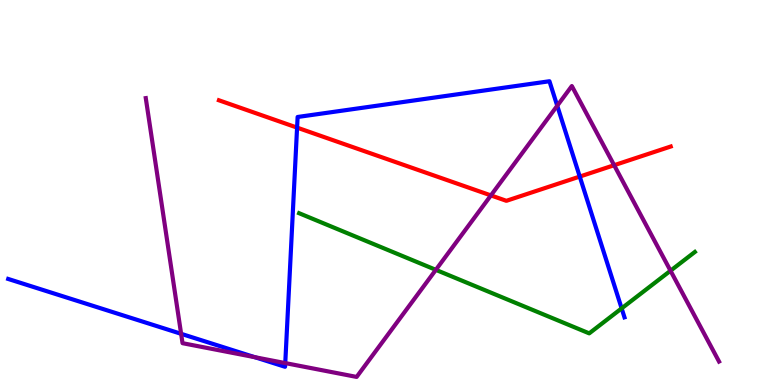[{'lines': ['blue', 'red'], 'intersections': [{'x': 3.83, 'y': 6.69}, {'x': 7.48, 'y': 5.41}]}, {'lines': ['green', 'red'], 'intersections': []}, {'lines': ['purple', 'red'], 'intersections': [{'x': 6.33, 'y': 4.92}, {'x': 7.92, 'y': 5.71}]}, {'lines': ['blue', 'green'], 'intersections': [{'x': 8.02, 'y': 1.99}]}, {'lines': ['blue', 'purple'], 'intersections': [{'x': 2.34, 'y': 1.33}, {'x': 3.29, 'y': 0.722}, {'x': 3.68, 'y': 0.569}, {'x': 7.19, 'y': 7.25}]}, {'lines': ['green', 'purple'], 'intersections': [{'x': 5.62, 'y': 2.99}, {'x': 8.65, 'y': 2.97}]}]